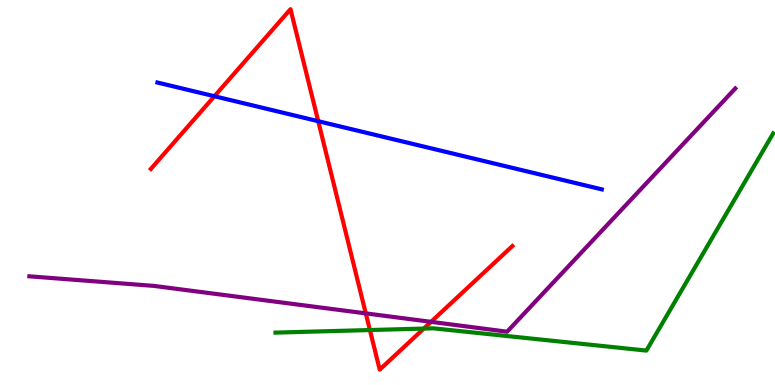[{'lines': ['blue', 'red'], 'intersections': [{'x': 2.77, 'y': 7.5}, {'x': 4.11, 'y': 6.85}]}, {'lines': ['green', 'red'], 'intersections': [{'x': 4.77, 'y': 1.43}, {'x': 5.47, 'y': 1.47}]}, {'lines': ['purple', 'red'], 'intersections': [{'x': 4.72, 'y': 1.86}, {'x': 5.56, 'y': 1.64}]}, {'lines': ['blue', 'green'], 'intersections': []}, {'lines': ['blue', 'purple'], 'intersections': []}, {'lines': ['green', 'purple'], 'intersections': []}]